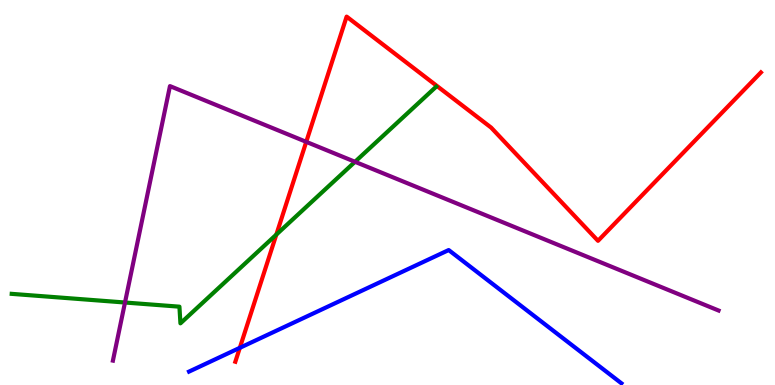[{'lines': ['blue', 'red'], 'intersections': [{'x': 3.09, 'y': 0.966}]}, {'lines': ['green', 'red'], 'intersections': [{'x': 3.57, 'y': 3.91}]}, {'lines': ['purple', 'red'], 'intersections': [{'x': 3.95, 'y': 6.32}]}, {'lines': ['blue', 'green'], 'intersections': []}, {'lines': ['blue', 'purple'], 'intersections': []}, {'lines': ['green', 'purple'], 'intersections': [{'x': 1.61, 'y': 2.14}, {'x': 4.58, 'y': 5.8}]}]